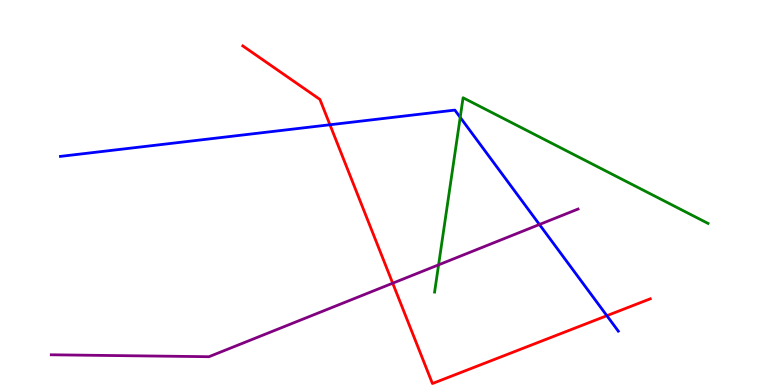[{'lines': ['blue', 'red'], 'intersections': [{'x': 4.26, 'y': 6.76}, {'x': 7.83, 'y': 1.8}]}, {'lines': ['green', 'red'], 'intersections': []}, {'lines': ['purple', 'red'], 'intersections': [{'x': 5.07, 'y': 2.64}]}, {'lines': ['blue', 'green'], 'intersections': [{'x': 5.94, 'y': 6.95}]}, {'lines': ['blue', 'purple'], 'intersections': [{'x': 6.96, 'y': 4.17}]}, {'lines': ['green', 'purple'], 'intersections': [{'x': 5.66, 'y': 3.12}]}]